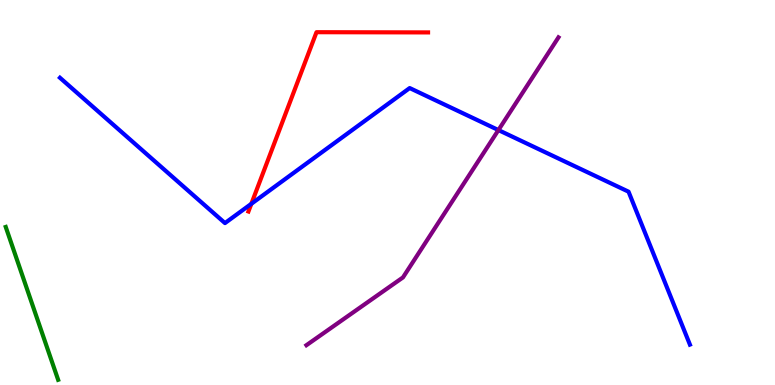[{'lines': ['blue', 'red'], 'intersections': [{'x': 3.24, 'y': 4.71}]}, {'lines': ['green', 'red'], 'intersections': []}, {'lines': ['purple', 'red'], 'intersections': []}, {'lines': ['blue', 'green'], 'intersections': []}, {'lines': ['blue', 'purple'], 'intersections': [{'x': 6.43, 'y': 6.62}]}, {'lines': ['green', 'purple'], 'intersections': []}]